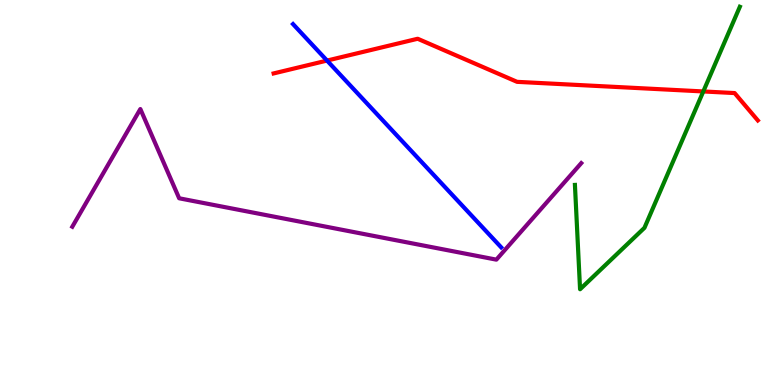[{'lines': ['blue', 'red'], 'intersections': [{'x': 4.22, 'y': 8.43}]}, {'lines': ['green', 'red'], 'intersections': [{'x': 9.07, 'y': 7.62}]}, {'lines': ['purple', 'red'], 'intersections': []}, {'lines': ['blue', 'green'], 'intersections': []}, {'lines': ['blue', 'purple'], 'intersections': []}, {'lines': ['green', 'purple'], 'intersections': []}]